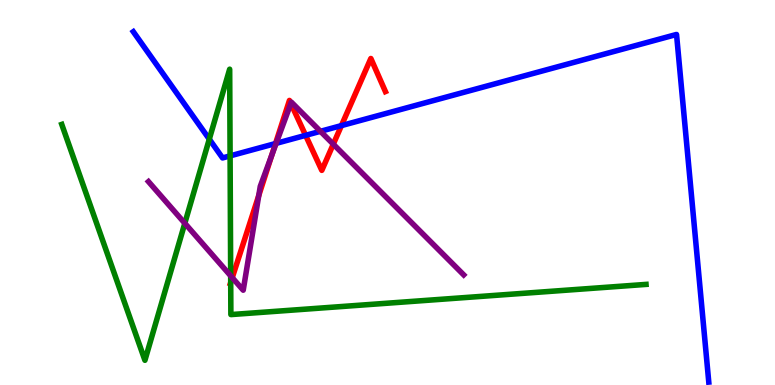[{'lines': ['blue', 'red'], 'intersections': [{'x': 3.56, 'y': 6.27}, {'x': 3.94, 'y': 6.48}, {'x': 4.41, 'y': 6.74}]}, {'lines': ['green', 'red'], 'intersections': [{'x': 2.98, 'y': 2.66}]}, {'lines': ['purple', 'red'], 'intersections': [{'x': 3.0, 'y': 2.79}, {'x': 3.34, 'y': 4.92}, {'x': 3.51, 'y': 5.97}, {'x': 3.75, 'y': 7.31}, {'x': 4.3, 'y': 6.25}]}, {'lines': ['blue', 'green'], 'intersections': [{'x': 2.7, 'y': 6.39}, {'x': 2.97, 'y': 5.95}]}, {'lines': ['blue', 'purple'], 'intersections': [{'x': 3.56, 'y': 6.28}, {'x': 4.13, 'y': 6.59}]}, {'lines': ['green', 'purple'], 'intersections': [{'x': 2.38, 'y': 4.2}, {'x': 2.98, 'y': 2.84}]}]